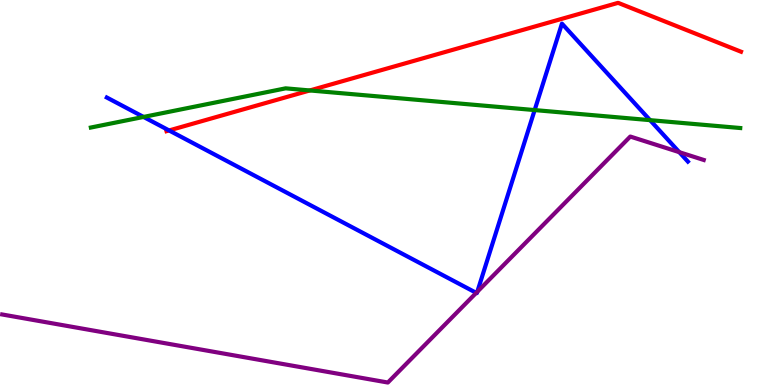[{'lines': ['blue', 'red'], 'intersections': [{'x': 2.18, 'y': 6.61}]}, {'lines': ['green', 'red'], 'intersections': [{'x': 4.0, 'y': 7.65}]}, {'lines': ['purple', 'red'], 'intersections': []}, {'lines': ['blue', 'green'], 'intersections': [{'x': 1.85, 'y': 6.96}, {'x': 6.9, 'y': 7.14}, {'x': 8.39, 'y': 6.88}]}, {'lines': ['blue', 'purple'], 'intersections': [{'x': 6.14, 'y': 2.39}, {'x': 6.16, 'y': 2.42}, {'x': 8.77, 'y': 6.05}]}, {'lines': ['green', 'purple'], 'intersections': []}]